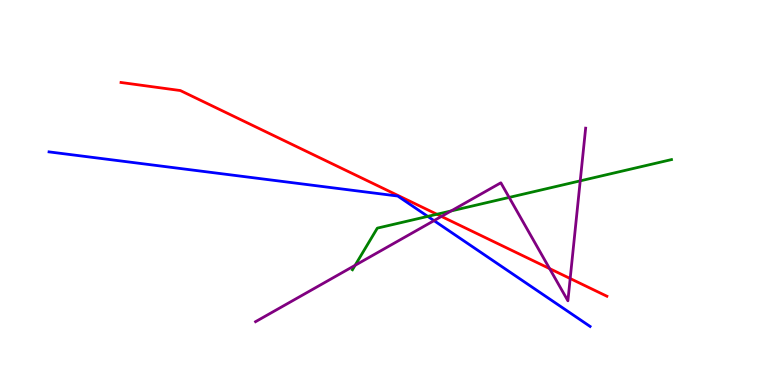[{'lines': ['blue', 'red'], 'intersections': []}, {'lines': ['green', 'red'], 'intersections': [{'x': 5.64, 'y': 4.43}]}, {'lines': ['purple', 'red'], 'intersections': [{'x': 5.7, 'y': 4.38}, {'x': 7.09, 'y': 3.02}, {'x': 7.36, 'y': 2.77}]}, {'lines': ['blue', 'green'], 'intersections': [{'x': 5.52, 'y': 4.38}]}, {'lines': ['blue', 'purple'], 'intersections': [{'x': 5.6, 'y': 4.27}]}, {'lines': ['green', 'purple'], 'intersections': [{'x': 4.58, 'y': 3.11}, {'x': 5.82, 'y': 4.52}, {'x': 6.57, 'y': 4.87}, {'x': 7.49, 'y': 5.3}]}]